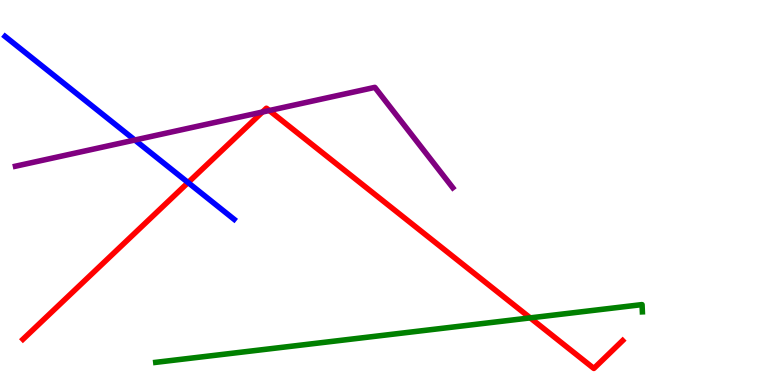[{'lines': ['blue', 'red'], 'intersections': [{'x': 2.43, 'y': 5.26}]}, {'lines': ['green', 'red'], 'intersections': [{'x': 6.84, 'y': 1.74}]}, {'lines': ['purple', 'red'], 'intersections': [{'x': 3.39, 'y': 7.09}, {'x': 3.47, 'y': 7.13}]}, {'lines': ['blue', 'green'], 'intersections': []}, {'lines': ['blue', 'purple'], 'intersections': [{'x': 1.74, 'y': 6.36}]}, {'lines': ['green', 'purple'], 'intersections': []}]